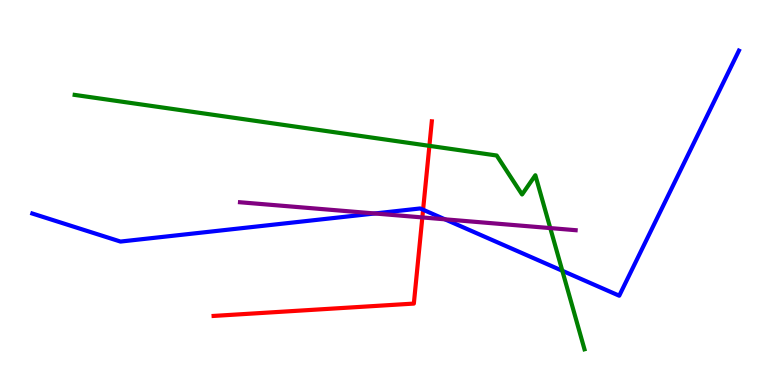[{'lines': ['blue', 'red'], 'intersections': [{'x': 5.46, 'y': 4.55}]}, {'lines': ['green', 'red'], 'intersections': [{'x': 5.54, 'y': 6.21}]}, {'lines': ['purple', 'red'], 'intersections': [{'x': 5.45, 'y': 4.35}]}, {'lines': ['blue', 'green'], 'intersections': [{'x': 7.26, 'y': 2.97}]}, {'lines': ['blue', 'purple'], 'intersections': [{'x': 4.84, 'y': 4.46}, {'x': 5.74, 'y': 4.3}]}, {'lines': ['green', 'purple'], 'intersections': [{'x': 7.1, 'y': 4.08}]}]